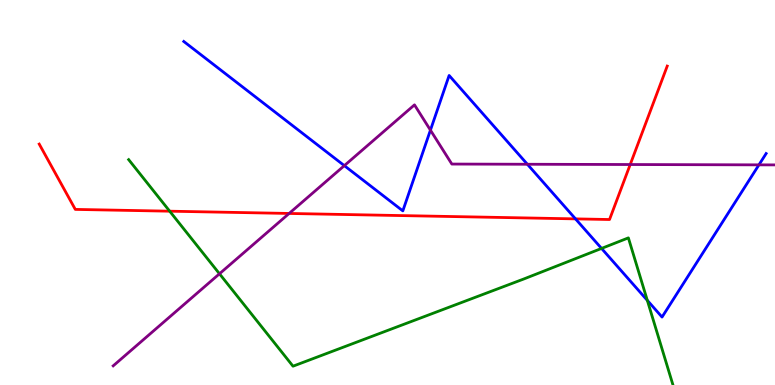[{'lines': ['blue', 'red'], 'intersections': [{'x': 7.43, 'y': 4.31}]}, {'lines': ['green', 'red'], 'intersections': [{'x': 2.19, 'y': 4.51}]}, {'lines': ['purple', 'red'], 'intersections': [{'x': 3.73, 'y': 4.46}, {'x': 8.13, 'y': 5.73}]}, {'lines': ['blue', 'green'], 'intersections': [{'x': 7.76, 'y': 3.55}, {'x': 8.35, 'y': 2.2}]}, {'lines': ['blue', 'purple'], 'intersections': [{'x': 4.44, 'y': 5.7}, {'x': 5.55, 'y': 6.62}, {'x': 6.8, 'y': 5.73}, {'x': 9.79, 'y': 5.72}]}, {'lines': ['green', 'purple'], 'intersections': [{'x': 2.83, 'y': 2.89}]}]